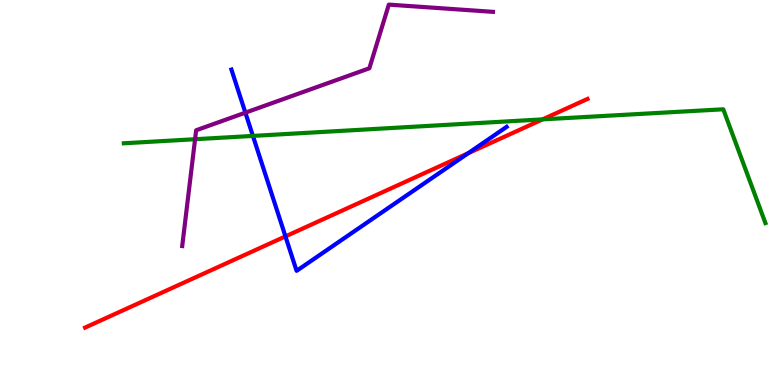[{'lines': ['blue', 'red'], 'intersections': [{'x': 3.68, 'y': 3.86}, {'x': 6.04, 'y': 6.02}]}, {'lines': ['green', 'red'], 'intersections': [{'x': 7.0, 'y': 6.9}]}, {'lines': ['purple', 'red'], 'intersections': []}, {'lines': ['blue', 'green'], 'intersections': [{'x': 3.26, 'y': 6.47}]}, {'lines': ['blue', 'purple'], 'intersections': [{'x': 3.17, 'y': 7.07}]}, {'lines': ['green', 'purple'], 'intersections': [{'x': 2.52, 'y': 6.38}]}]